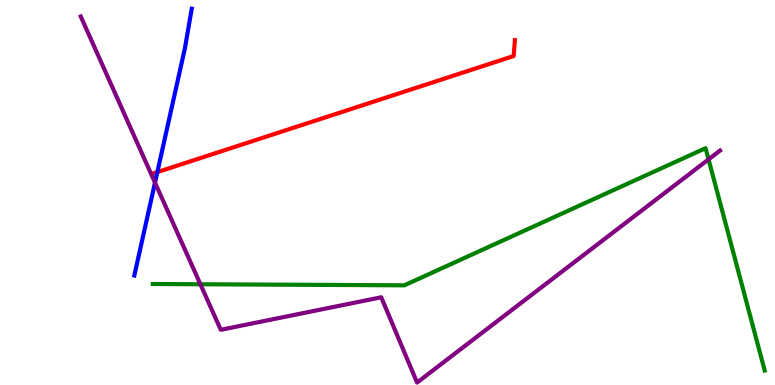[{'lines': ['blue', 'red'], 'intersections': [{'x': 2.03, 'y': 5.53}]}, {'lines': ['green', 'red'], 'intersections': []}, {'lines': ['purple', 'red'], 'intersections': []}, {'lines': ['blue', 'green'], 'intersections': []}, {'lines': ['blue', 'purple'], 'intersections': [{'x': 2.0, 'y': 5.26}]}, {'lines': ['green', 'purple'], 'intersections': [{'x': 2.59, 'y': 2.62}, {'x': 9.14, 'y': 5.86}]}]